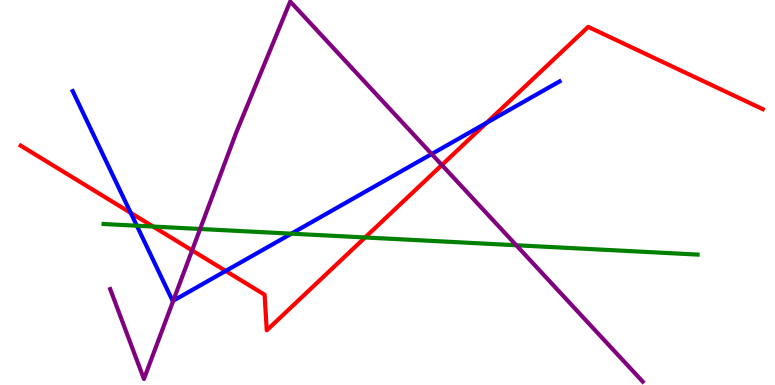[{'lines': ['blue', 'red'], 'intersections': [{'x': 1.69, 'y': 4.47}, {'x': 2.91, 'y': 2.96}, {'x': 6.28, 'y': 6.81}]}, {'lines': ['green', 'red'], 'intersections': [{'x': 1.98, 'y': 4.12}, {'x': 4.71, 'y': 3.83}]}, {'lines': ['purple', 'red'], 'intersections': [{'x': 2.48, 'y': 3.5}, {'x': 5.7, 'y': 5.71}]}, {'lines': ['blue', 'green'], 'intersections': [{'x': 1.77, 'y': 4.14}, {'x': 3.76, 'y': 3.93}]}, {'lines': ['blue', 'purple'], 'intersections': [{'x': 2.24, 'y': 2.19}, {'x': 5.57, 'y': 6.0}]}, {'lines': ['green', 'purple'], 'intersections': [{'x': 2.58, 'y': 4.05}, {'x': 6.66, 'y': 3.63}]}]